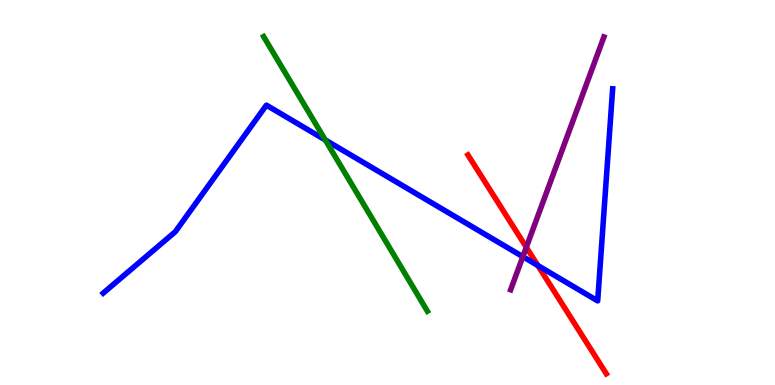[{'lines': ['blue', 'red'], 'intersections': [{'x': 6.94, 'y': 3.1}]}, {'lines': ['green', 'red'], 'intersections': []}, {'lines': ['purple', 'red'], 'intersections': [{'x': 6.79, 'y': 3.58}]}, {'lines': ['blue', 'green'], 'intersections': [{'x': 4.2, 'y': 6.36}]}, {'lines': ['blue', 'purple'], 'intersections': [{'x': 6.75, 'y': 3.33}]}, {'lines': ['green', 'purple'], 'intersections': []}]